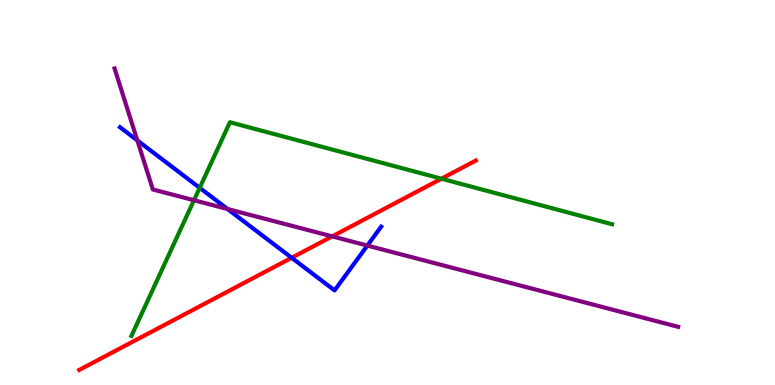[{'lines': ['blue', 'red'], 'intersections': [{'x': 3.76, 'y': 3.3}]}, {'lines': ['green', 'red'], 'intersections': [{'x': 5.7, 'y': 5.36}]}, {'lines': ['purple', 'red'], 'intersections': [{'x': 4.29, 'y': 3.86}]}, {'lines': ['blue', 'green'], 'intersections': [{'x': 2.58, 'y': 5.12}]}, {'lines': ['blue', 'purple'], 'intersections': [{'x': 1.77, 'y': 6.35}, {'x': 2.94, 'y': 4.57}, {'x': 4.74, 'y': 3.62}]}, {'lines': ['green', 'purple'], 'intersections': [{'x': 2.5, 'y': 4.8}]}]